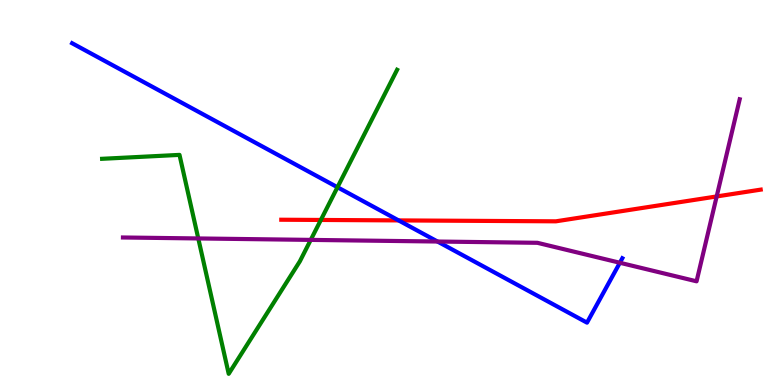[{'lines': ['blue', 'red'], 'intersections': [{'x': 5.14, 'y': 4.28}]}, {'lines': ['green', 'red'], 'intersections': [{'x': 4.14, 'y': 4.29}]}, {'lines': ['purple', 'red'], 'intersections': [{'x': 9.25, 'y': 4.9}]}, {'lines': ['blue', 'green'], 'intersections': [{'x': 4.35, 'y': 5.14}]}, {'lines': ['blue', 'purple'], 'intersections': [{'x': 5.65, 'y': 3.73}, {'x': 8.0, 'y': 3.18}]}, {'lines': ['green', 'purple'], 'intersections': [{'x': 2.56, 'y': 3.81}, {'x': 4.01, 'y': 3.77}]}]